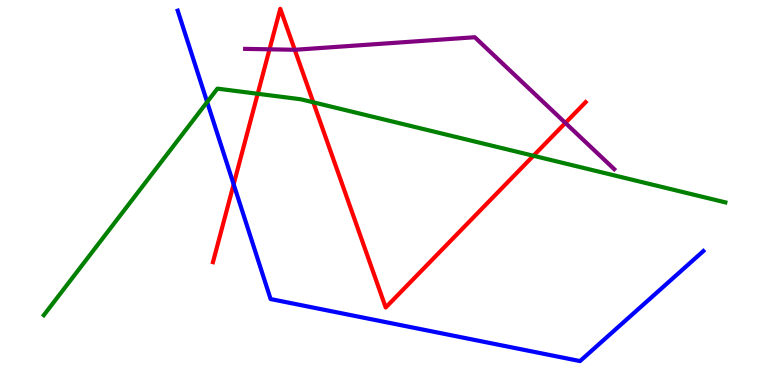[{'lines': ['blue', 'red'], 'intersections': [{'x': 3.01, 'y': 5.21}]}, {'lines': ['green', 'red'], 'intersections': [{'x': 3.33, 'y': 7.56}, {'x': 4.04, 'y': 7.34}, {'x': 6.88, 'y': 5.95}]}, {'lines': ['purple', 'red'], 'intersections': [{'x': 3.48, 'y': 8.72}, {'x': 3.8, 'y': 8.71}, {'x': 7.3, 'y': 6.81}]}, {'lines': ['blue', 'green'], 'intersections': [{'x': 2.67, 'y': 7.35}]}, {'lines': ['blue', 'purple'], 'intersections': []}, {'lines': ['green', 'purple'], 'intersections': []}]